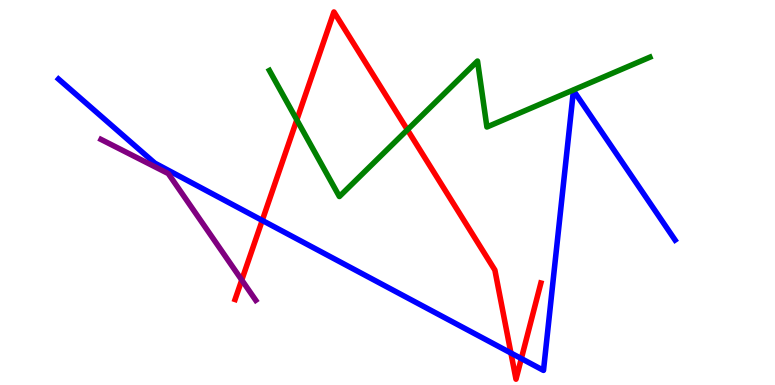[{'lines': ['blue', 'red'], 'intersections': [{'x': 3.38, 'y': 4.28}, {'x': 6.59, 'y': 0.831}, {'x': 6.73, 'y': 0.687}]}, {'lines': ['green', 'red'], 'intersections': [{'x': 3.83, 'y': 6.89}, {'x': 5.26, 'y': 6.63}]}, {'lines': ['purple', 'red'], 'intersections': [{'x': 3.12, 'y': 2.73}]}, {'lines': ['blue', 'green'], 'intersections': []}, {'lines': ['blue', 'purple'], 'intersections': []}, {'lines': ['green', 'purple'], 'intersections': []}]